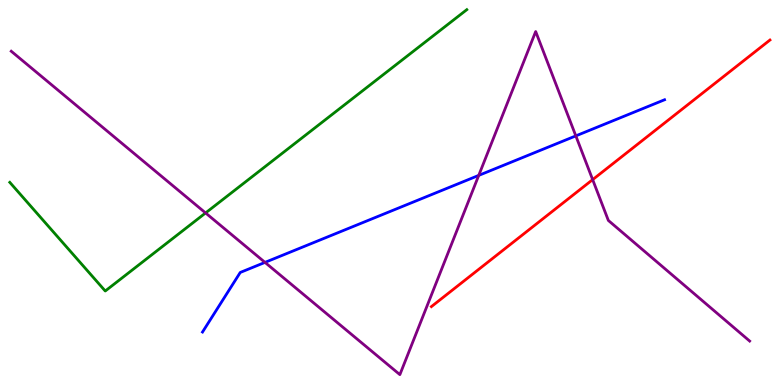[{'lines': ['blue', 'red'], 'intersections': []}, {'lines': ['green', 'red'], 'intersections': []}, {'lines': ['purple', 'red'], 'intersections': [{'x': 7.65, 'y': 5.33}]}, {'lines': ['blue', 'green'], 'intersections': []}, {'lines': ['blue', 'purple'], 'intersections': [{'x': 3.42, 'y': 3.18}, {'x': 6.18, 'y': 5.44}, {'x': 7.43, 'y': 6.47}]}, {'lines': ['green', 'purple'], 'intersections': [{'x': 2.65, 'y': 4.47}]}]